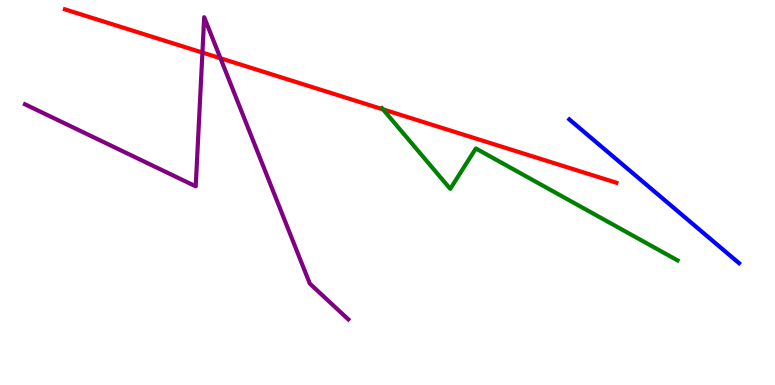[{'lines': ['blue', 'red'], 'intersections': []}, {'lines': ['green', 'red'], 'intersections': [{'x': 4.94, 'y': 7.16}]}, {'lines': ['purple', 'red'], 'intersections': [{'x': 2.61, 'y': 8.63}, {'x': 2.84, 'y': 8.49}]}, {'lines': ['blue', 'green'], 'intersections': []}, {'lines': ['blue', 'purple'], 'intersections': []}, {'lines': ['green', 'purple'], 'intersections': []}]